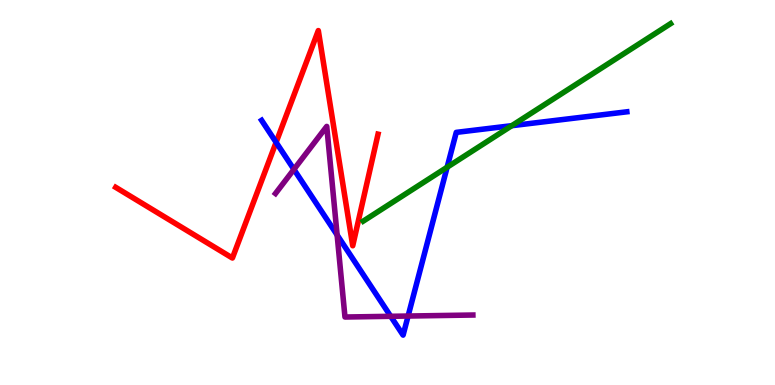[{'lines': ['blue', 'red'], 'intersections': [{'x': 3.56, 'y': 6.3}]}, {'lines': ['green', 'red'], 'intersections': []}, {'lines': ['purple', 'red'], 'intersections': []}, {'lines': ['blue', 'green'], 'intersections': [{'x': 5.77, 'y': 5.66}, {'x': 6.6, 'y': 6.74}]}, {'lines': ['blue', 'purple'], 'intersections': [{'x': 3.79, 'y': 5.6}, {'x': 4.35, 'y': 3.9}, {'x': 5.04, 'y': 1.78}, {'x': 5.27, 'y': 1.79}]}, {'lines': ['green', 'purple'], 'intersections': []}]